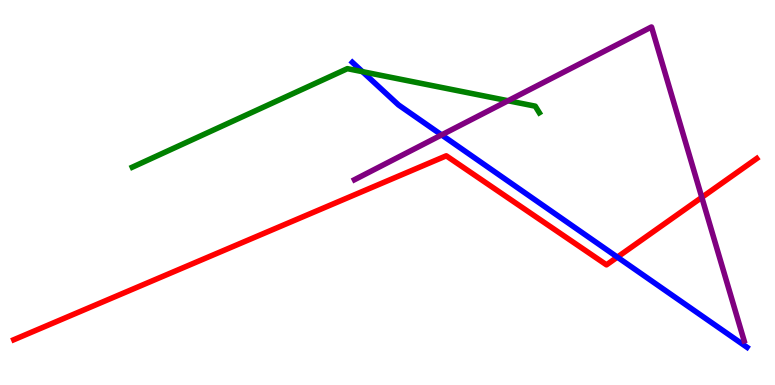[{'lines': ['blue', 'red'], 'intersections': [{'x': 7.97, 'y': 3.32}]}, {'lines': ['green', 'red'], 'intersections': []}, {'lines': ['purple', 'red'], 'intersections': [{'x': 9.06, 'y': 4.87}]}, {'lines': ['blue', 'green'], 'intersections': [{'x': 4.68, 'y': 8.14}]}, {'lines': ['blue', 'purple'], 'intersections': [{'x': 5.7, 'y': 6.5}]}, {'lines': ['green', 'purple'], 'intersections': [{'x': 6.56, 'y': 7.38}]}]